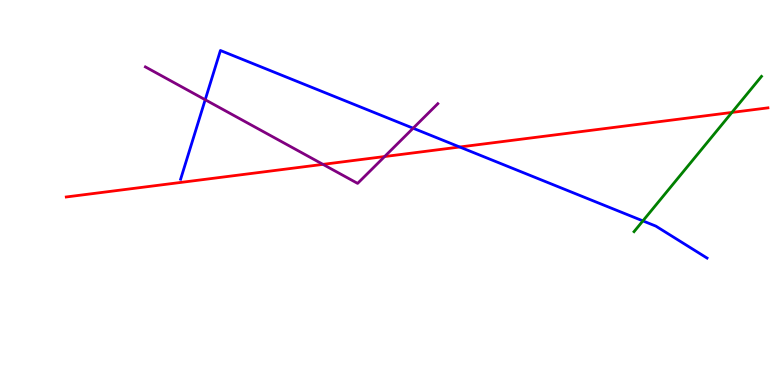[{'lines': ['blue', 'red'], 'intersections': [{'x': 5.93, 'y': 6.18}]}, {'lines': ['green', 'red'], 'intersections': [{'x': 9.44, 'y': 7.08}]}, {'lines': ['purple', 'red'], 'intersections': [{'x': 4.17, 'y': 5.73}, {'x': 4.96, 'y': 5.93}]}, {'lines': ['blue', 'green'], 'intersections': [{'x': 8.3, 'y': 4.26}]}, {'lines': ['blue', 'purple'], 'intersections': [{'x': 2.65, 'y': 7.41}, {'x': 5.33, 'y': 6.67}]}, {'lines': ['green', 'purple'], 'intersections': []}]